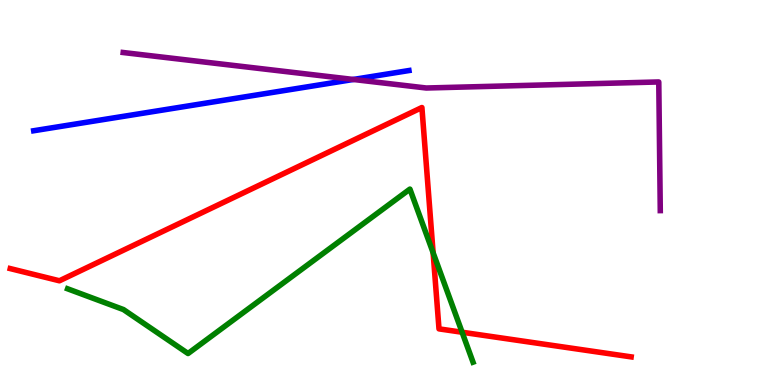[{'lines': ['blue', 'red'], 'intersections': []}, {'lines': ['green', 'red'], 'intersections': [{'x': 5.59, 'y': 3.44}, {'x': 5.96, 'y': 1.37}]}, {'lines': ['purple', 'red'], 'intersections': []}, {'lines': ['blue', 'green'], 'intersections': []}, {'lines': ['blue', 'purple'], 'intersections': [{'x': 4.56, 'y': 7.94}]}, {'lines': ['green', 'purple'], 'intersections': []}]